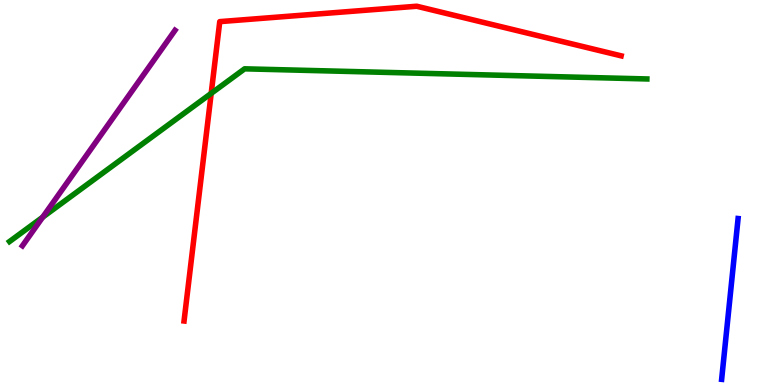[{'lines': ['blue', 'red'], 'intersections': []}, {'lines': ['green', 'red'], 'intersections': [{'x': 2.73, 'y': 7.57}]}, {'lines': ['purple', 'red'], 'intersections': []}, {'lines': ['blue', 'green'], 'intersections': []}, {'lines': ['blue', 'purple'], 'intersections': []}, {'lines': ['green', 'purple'], 'intersections': [{'x': 0.551, 'y': 4.36}]}]